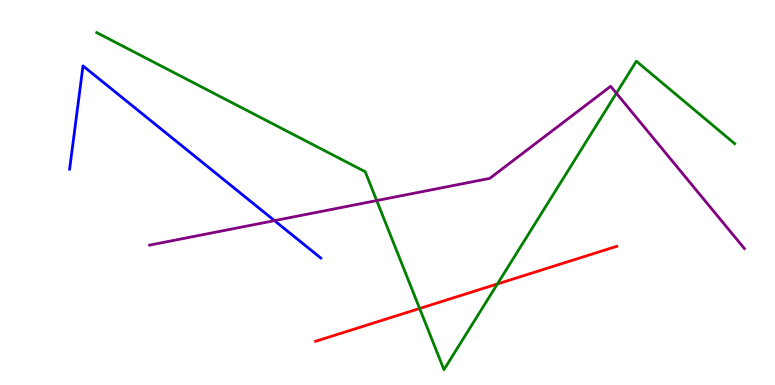[{'lines': ['blue', 'red'], 'intersections': []}, {'lines': ['green', 'red'], 'intersections': [{'x': 5.41, 'y': 1.99}, {'x': 6.42, 'y': 2.62}]}, {'lines': ['purple', 'red'], 'intersections': []}, {'lines': ['blue', 'green'], 'intersections': []}, {'lines': ['blue', 'purple'], 'intersections': [{'x': 3.54, 'y': 4.27}]}, {'lines': ['green', 'purple'], 'intersections': [{'x': 4.86, 'y': 4.79}, {'x': 7.95, 'y': 7.58}]}]